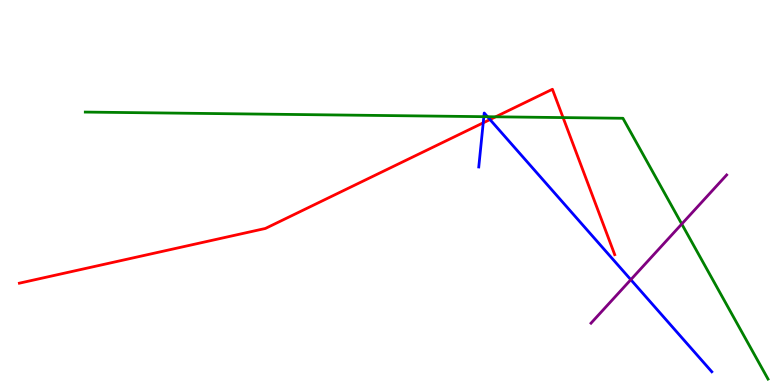[{'lines': ['blue', 'red'], 'intersections': [{'x': 6.24, 'y': 6.81}, {'x': 6.32, 'y': 6.89}]}, {'lines': ['green', 'red'], 'intersections': [{'x': 6.4, 'y': 6.97}, {'x': 7.27, 'y': 6.95}]}, {'lines': ['purple', 'red'], 'intersections': []}, {'lines': ['blue', 'green'], 'intersections': [{'x': 6.24, 'y': 6.97}, {'x': 6.29, 'y': 6.97}]}, {'lines': ['blue', 'purple'], 'intersections': [{'x': 8.14, 'y': 2.74}]}, {'lines': ['green', 'purple'], 'intersections': [{'x': 8.8, 'y': 4.18}]}]